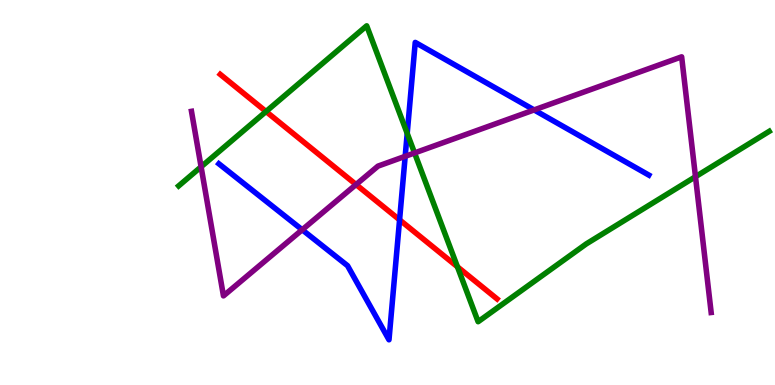[{'lines': ['blue', 'red'], 'intersections': [{'x': 5.16, 'y': 4.29}]}, {'lines': ['green', 'red'], 'intersections': [{'x': 3.43, 'y': 7.1}, {'x': 5.9, 'y': 3.07}]}, {'lines': ['purple', 'red'], 'intersections': [{'x': 4.59, 'y': 5.21}]}, {'lines': ['blue', 'green'], 'intersections': [{'x': 5.25, 'y': 6.53}]}, {'lines': ['blue', 'purple'], 'intersections': [{'x': 3.9, 'y': 4.03}, {'x': 5.23, 'y': 5.94}, {'x': 6.89, 'y': 7.14}]}, {'lines': ['green', 'purple'], 'intersections': [{'x': 2.59, 'y': 5.67}, {'x': 5.35, 'y': 6.03}, {'x': 8.97, 'y': 5.41}]}]